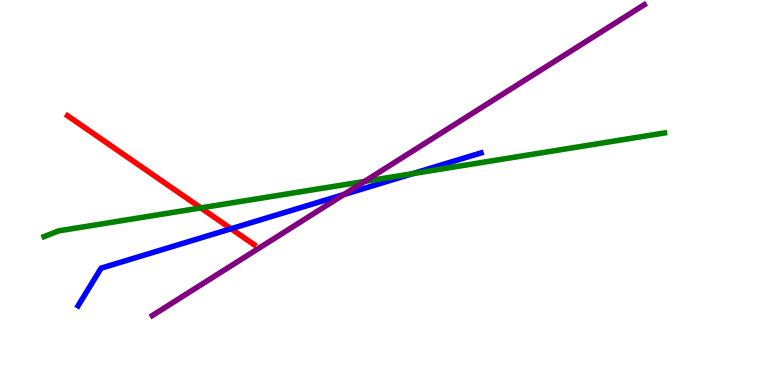[{'lines': ['blue', 'red'], 'intersections': [{'x': 2.98, 'y': 4.06}]}, {'lines': ['green', 'red'], 'intersections': [{'x': 2.59, 'y': 4.6}]}, {'lines': ['purple', 'red'], 'intersections': []}, {'lines': ['blue', 'green'], 'intersections': [{'x': 5.32, 'y': 5.49}]}, {'lines': ['blue', 'purple'], 'intersections': [{'x': 4.44, 'y': 4.95}]}, {'lines': ['green', 'purple'], 'intersections': [{'x': 4.7, 'y': 5.29}]}]